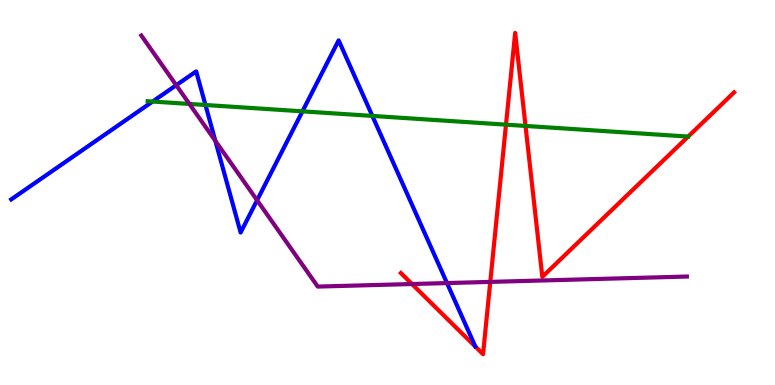[{'lines': ['blue', 'red'], 'intersections': []}, {'lines': ['green', 'red'], 'intersections': [{'x': 6.53, 'y': 6.76}, {'x': 6.78, 'y': 6.73}]}, {'lines': ['purple', 'red'], 'intersections': [{'x': 5.32, 'y': 2.62}, {'x': 6.33, 'y': 2.68}]}, {'lines': ['blue', 'green'], 'intersections': [{'x': 1.97, 'y': 7.36}, {'x': 2.65, 'y': 7.27}, {'x': 3.9, 'y': 7.11}, {'x': 4.8, 'y': 6.99}]}, {'lines': ['blue', 'purple'], 'intersections': [{'x': 2.27, 'y': 7.79}, {'x': 2.78, 'y': 6.34}, {'x': 3.32, 'y': 4.8}, {'x': 5.77, 'y': 2.65}]}, {'lines': ['green', 'purple'], 'intersections': [{'x': 2.44, 'y': 7.3}]}]